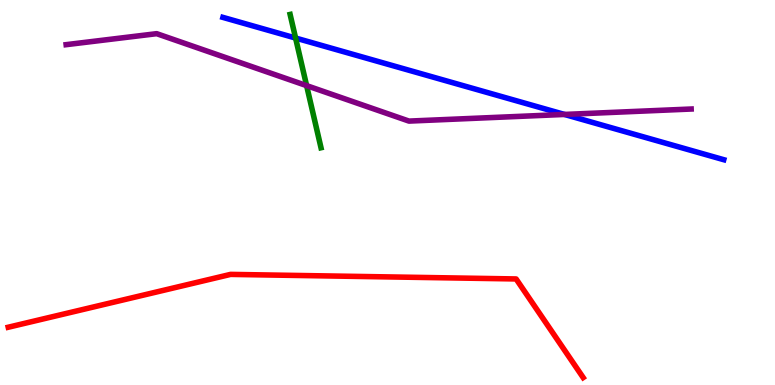[{'lines': ['blue', 'red'], 'intersections': []}, {'lines': ['green', 'red'], 'intersections': []}, {'lines': ['purple', 'red'], 'intersections': []}, {'lines': ['blue', 'green'], 'intersections': [{'x': 3.81, 'y': 9.01}]}, {'lines': ['blue', 'purple'], 'intersections': [{'x': 7.28, 'y': 7.03}]}, {'lines': ['green', 'purple'], 'intersections': [{'x': 3.96, 'y': 7.78}]}]